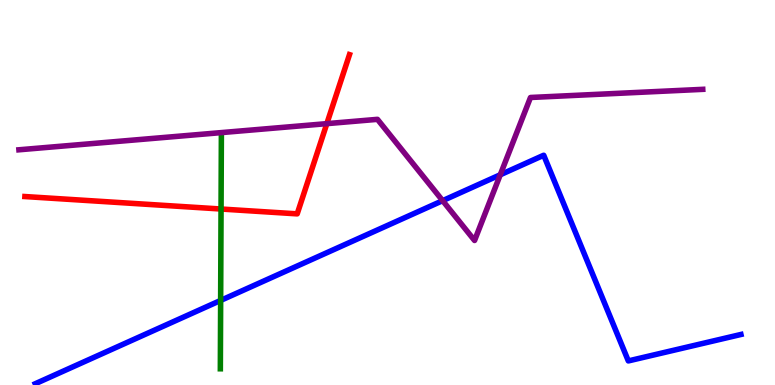[{'lines': ['blue', 'red'], 'intersections': []}, {'lines': ['green', 'red'], 'intersections': [{'x': 2.85, 'y': 4.57}]}, {'lines': ['purple', 'red'], 'intersections': [{'x': 4.22, 'y': 6.79}]}, {'lines': ['blue', 'green'], 'intersections': [{'x': 2.85, 'y': 2.2}]}, {'lines': ['blue', 'purple'], 'intersections': [{'x': 5.71, 'y': 4.79}, {'x': 6.46, 'y': 5.46}]}, {'lines': ['green', 'purple'], 'intersections': []}]